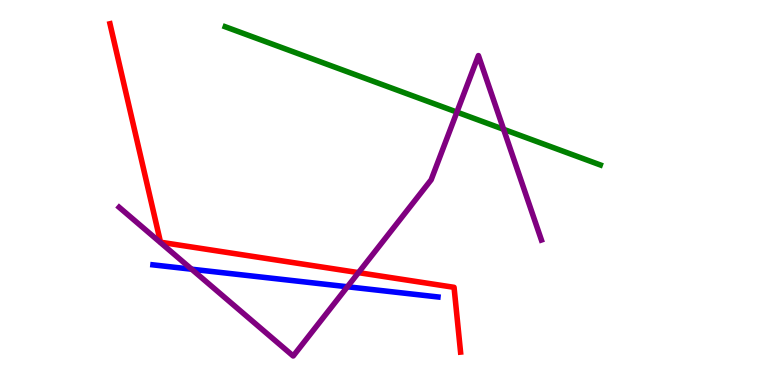[{'lines': ['blue', 'red'], 'intersections': []}, {'lines': ['green', 'red'], 'intersections': []}, {'lines': ['purple', 'red'], 'intersections': [{'x': 4.63, 'y': 2.92}]}, {'lines': ['blue', 'green'], 'intersections': []}, {'lines': ['blue', 'purple'], 'intersections': [{'x': 2.47, 'y': 3.01}, {'x': 4.48, 'y': 2.55}]}, {'lines': ['green', 'purple'], 'intersections': [{'x': 5.9, 'y': 7.09}, {'x': 6.5, 'y': 6.64}]}]